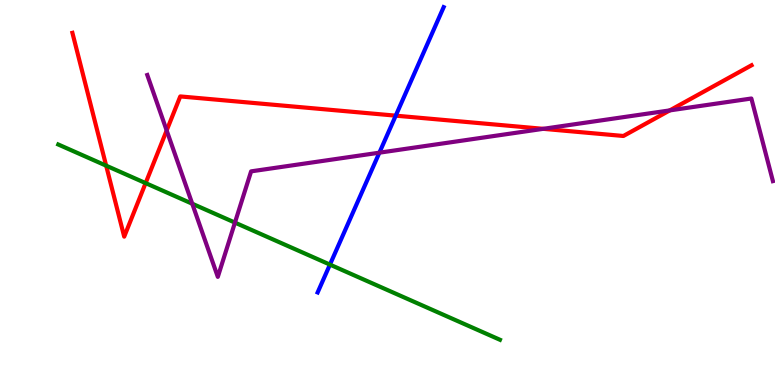[{'lines': ['blue', 'red'], 'intersections': [{'x': 5.11, 'y': 7.0}]}, {'lines': ['green', 'red'], 'intersections': [{'x': 1.37, 'y': 5.7}, {'x': 1.88, 'y': 5.24}]}, {'lines': ['purple', 'red'], 'intersections': [{'x': 2.15, 'y': 6.61}, {'x': 7.01, 'y': 6.65}, {'x': 8.64, 'y': 7.13}]}, {'lines': ['blue', 'green'], 'intersections': [{'x': 4.26, 'y': 3.13}]}, {'lines': ['blue', 'purple'], 'intersections': [{'x': 4.9, 'y': 6.03}]}, {'lines': ['green', 'purple'], 'intersections': [{'x': 2.48, 'y': 4.71}, {'x': 3.03, 'y': 4.22}]}]